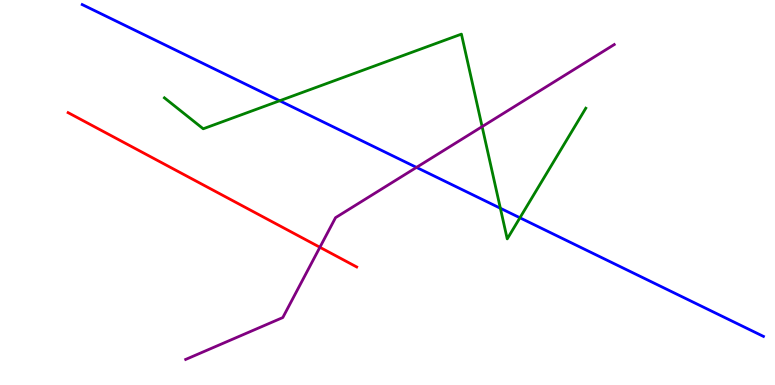[{'lines': ['blue', 'red'], 'intersections': []}, {'lines': ['green', 'red'], 'intersections': []}, {'lines': ['purple', 'red'], 'intersections': [{'x': 4.13, 'y': 3.58}]}, {'lines': ['blue', 'green'], 'intersections': [{'x': 3.61, 'y': 7.38}, {'x': 6.46, 'y': 4.59}, {'x': 6.71, 'y': 4.34}]}, {'lines': ['blue', 'purple'], 'intersections': [{'x': 5.37, 'y': 5.65}]}, {'lines': ['green', 'purple'], 'intersections': [{'x': 6.22, 'y': 6.71}]}]